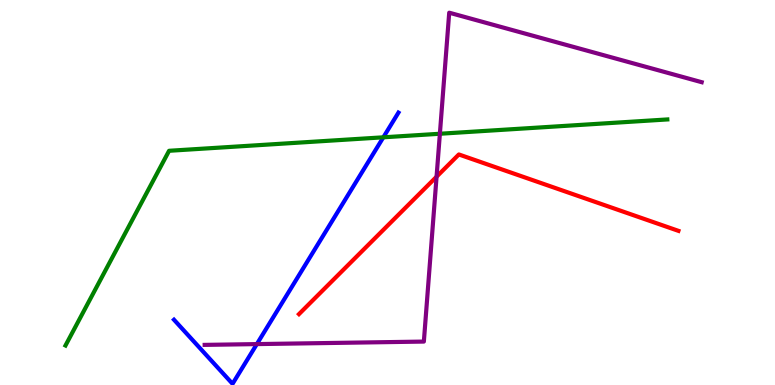[{'lines': ['blue', 'red'], 'intersections': []}, {'lines': ['green', 'red'], 'intersections': []}, {'lines': ['purple', 'red'], 'intersections': [{'x': 5.63, 'y': 5.41}]}, {'lines': ['blue', 'green'], 'intersections': [{'x': 4.95, 'y': 6.43}]}, {'lines': ['blue', 'purple'], 'intersections': [{'x': 3.31, 'y': 1.06}]}, {'lines': ['green', 'purple'], 'intersections': [{'x': 5.68, 'y': 6.53}]}]